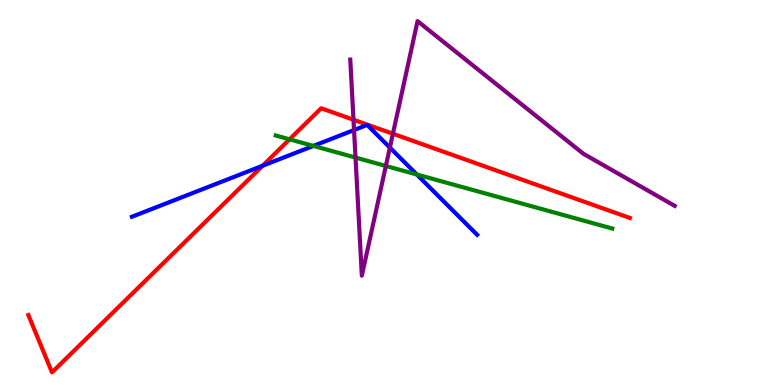[{'lines': ['blue', 'red'], 'intersections': [{'x': 3.39, 'y': 5.69}]}, {'lines': ['green', 'red'], 'intersections': [{'x': 3.74, 'y': 6.38}]}, {'lines': ['purple', 'red'], 'intersections': [{'x': 4.56, 'y': 6.89}, {'x': 5.07, 'y': 6.53}]}, {'lines': ['blue', 'green'], 'intersections': [{'x': 4.04, 'y': 6.21}, {'x': 5.38, 'y': 5.47}]}, {'lines': ['blue', 'purple'], 'intersections': [{'x': 4.57, 'y': 6.62}, {'x': 5.03, 'y': 6.17}]}, {'lines': ['green', 'purple'], 'intersections': [{'x': 4.59, 'y': 5.91}, {'x': 4.98, 'y': 5.69}]}]